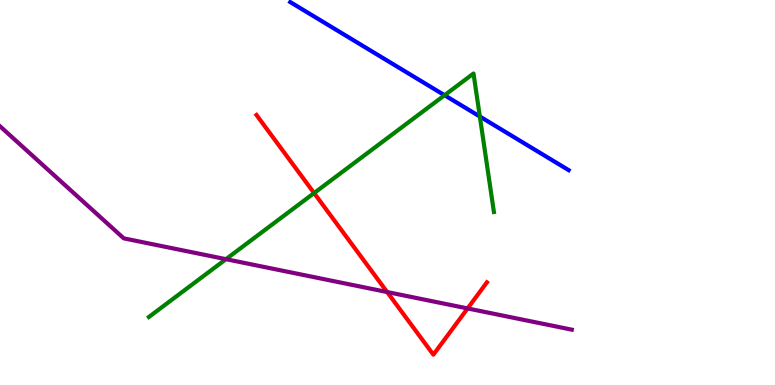[{'lines': ['blue', 'red'], 'intersections': []}, {'lines': ['green', 'red'], 'intersections': [{'x': 4.05, 'y': 4.99}]}, {'lines': ['purple', 'red'], 'intersections': [{'x': 5.0, 'y': 2.41}, {'x': 6.03, 'y': 1.99}]}, {'lines': ['blue', 'green'], 'intersections': [{'x': 5.74, 'y': 7.53}, {'x': 6.19, 'y': 6.97}]}, {'lines': ['blue', 'purple'], 'intersections': []}, {'lines': ['green', 'purple'], 'intersections': [{'x': 2.92, 'y': 3.27}]}]